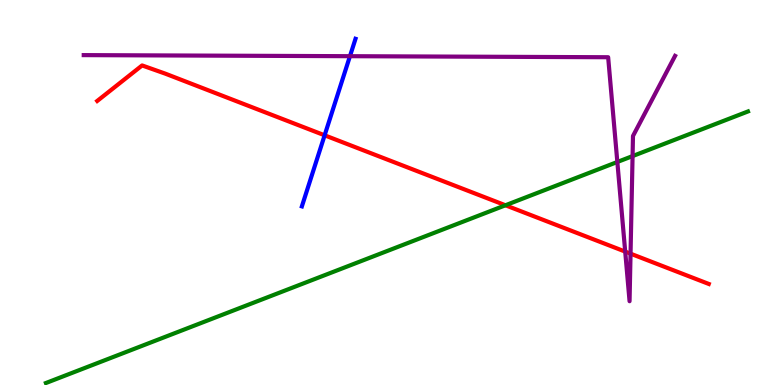[{'lines': ['blue', 'red'], 'intersections': [{'x': 4.19, 'y': 6.49}]}, {'lines': ['green', 'red'], 'intersections': [{'x': 6.52, 'y': 4.67}]}, {'lines': ['purple', 'red'], 'intersections': [{'x': 8.07, 'y': 3.46}, {'x': 8.14, 'y': 3.41}]}, {'lines': ['blue', 'green'], 'intersections': []}, {'lines': ['blue', 'purple'], 'intersections': [{'x': 4.52, 'y': 8.54}]}, {'lines': ['green', 'purple'], 'intersections': [{'x': 7.97, 'y': 5.79}, {'x': 8.16, 'y': 5.95}]}]